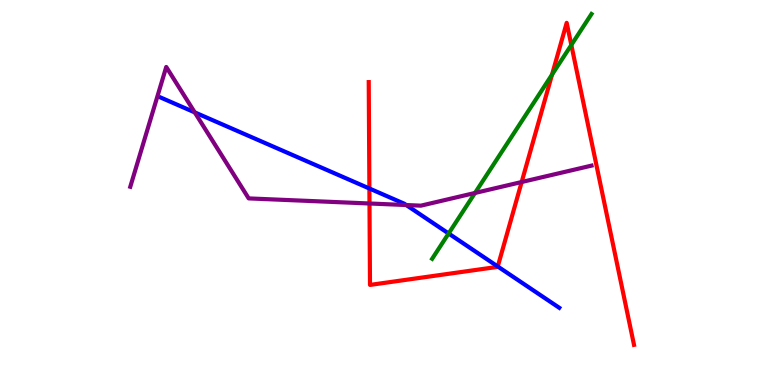[{'lines': ['blue', 'red'], 'intersections': [{'x': 4.77, 'y': 5.1}, {'x': 6.42, 'y': 3.08}]}, {'lines': ['green', 'red'], 'intersections': [{'x': 7.12, 'y': 8.06}, {'x': 7.37, 'y': 8.83}]}, {'lines': ['purple', 'red'], 'intersections': [{'x': 4.77, 'y': 4.71}, {'x': 6.73, 'y': 5.27}]}, {'lines': ['blue', 'green'], 'intersections': [{'x': 5.79, 'y': 3.94}]}, {'lines': ['blue', 'purple'], 'intersections': [{'x': 2.51, 'y': 7.08}, {'x': 5.24, 'y': 4.67}]}, {'lines': ['green', 'purple'], 'intersections': [{'x': 6.13, 'y': 4.99}]}]